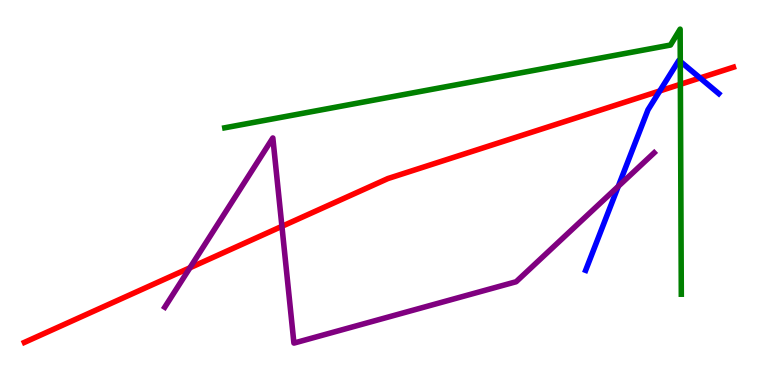[{'lines': ['blue', 'red'], 'intersections': [{'x': 8.51, 'y': 7.64}, {'x': 9.03, 'y': 7.98}]}, {'lines': ['green', 'red'], 'intersections': [{'x': 8.78, 'y': 7.81}]}, {'lines': ['purple', 'red'], 'intersections': [{'x': 2.45, 'y': 3.04}, {'x': 3.64, 'y': 4.12}]}, {'lines': ['blue', 'green'], 'intersections': [{'x': 8.78, 'y': 8.41}]}, {'lines': ['blue', 'purple'], 'intersections': [{'x': 7.98, 'y': 5.16}]}, {'lines': ['green', 'purple'], 'intersections': []}]